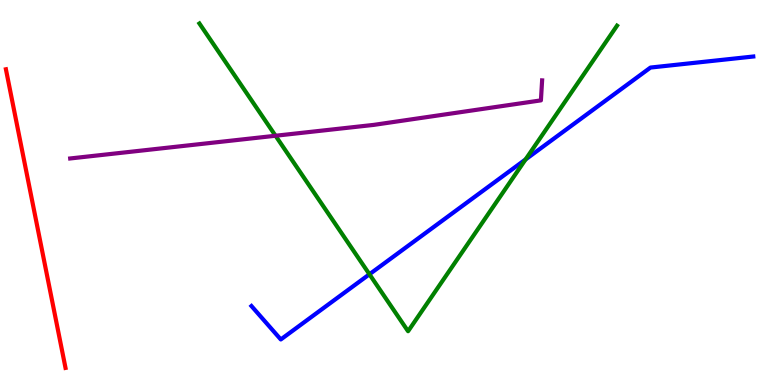[{'lines': ['blue', 'red'], 'intersections': []}, {'lines': ['green', 'red'], 'intersections': []}, {'lines': ['purple', 'red'], 'intersections': []}, {'lines': ['blue', 'green'], 'intersections': [{'x': 4.77, 'y': 2.88}, {'x': 6.78, 'y': 5.86}]}, {'lines': ['blue', 'purple'], 'intersections': []}, {'lines': ['green', 'purple'], 'intersections': [{'x': 3.56, 'y': 6.47}]}]